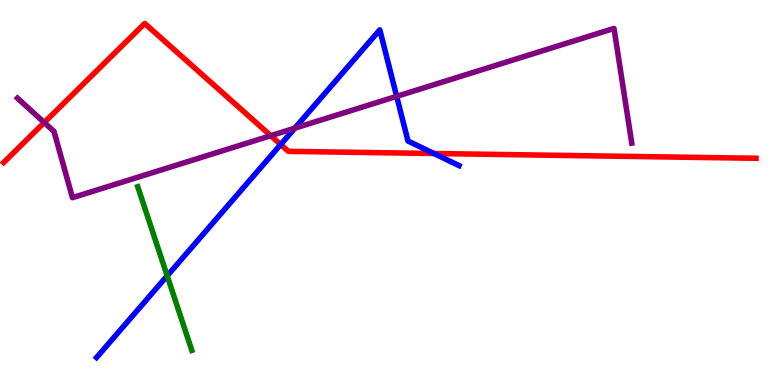[{'lines': ['blue', 'red'], 'intersections': [{'x': 3.62, 'y': 6.25}, {'x': 5.6, 'y': 6.01}]}, {'lines': ['green', 'red'], 'intersections': []}, {'lines': ['purple', 'red'], 'intersections': [{'x': 0.571, 'y': 6.82}, {'x': 3.49, 'y': 6.48}]}, {'lines': ['blue', 'green'], 'intersections': [{'x': 2.16, 'y': 2.84}]}, {'lines': ['blue', 'purple'], 'intersections': [{'x': 3.8, 'y': 6.67}, {'x': 5.12, 'y': 7.5}]}, {'lines': ['green', 'purple'], 'intersections': []}]